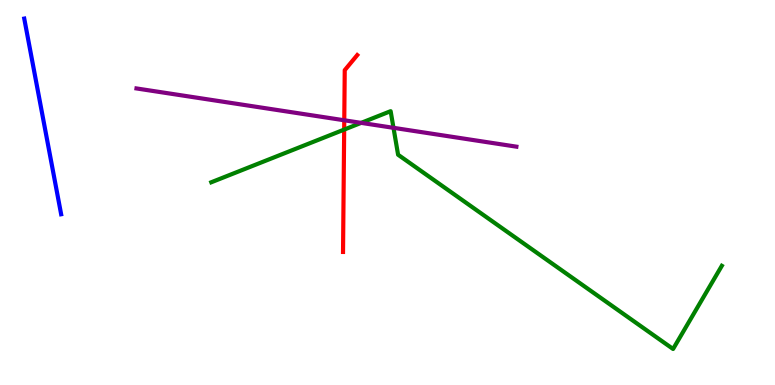[{'lines': ['blue', 'red'], 'intersections': []}, {'lines': ['green', 'red'], 'intersections': [{'x': 4.44, 'y': 6.63}]}, {'lines': ['purple', 'red'], 'intersections': [{'x': 4.44, 'y': 6.88}]}, {'lines': ['blue', 'green'], 'intersections': []}, {'lines': ['blue', 'purple'], 'intersections': []}, {'lines': ['green', 'purple'], 'intersections': [{'x': 4.66, 'y': 6.81}, {'x': 5.08, 'y': 6.68}]}]